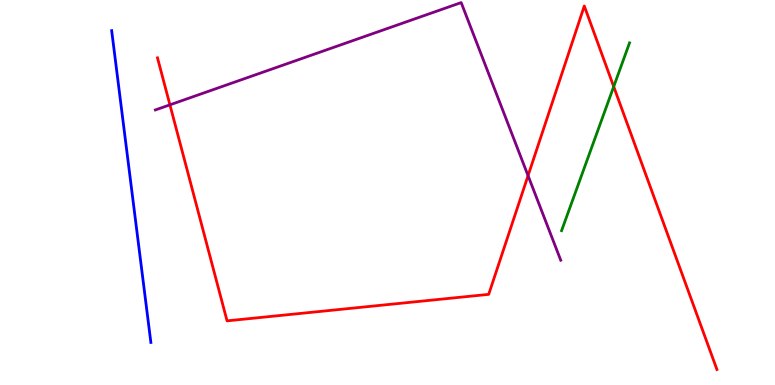[{'lines': ['blue', 'red'], 'intersections': []}, {'lines': ['green', 'red'], 'intersections': [{'x': 7.92, 'y': 7.75}]}, {'lines': ['purple', 'red'], 'intersections': [{'x': 2.19, 'y': 7.28}, {'x': 6.81, 'y': 5.44}]}, {'lines': ['blue', 'green'], 'intersections': []}, {'lines': ['blue', 'purple'], 'intersections': []}, {'lines': ['green', 'purple'], 'intersections': []}]